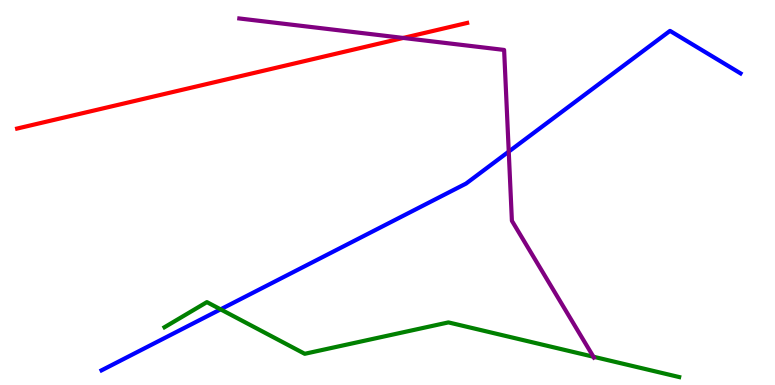[{'lines': ['blue', 'red'], 'intersections': []}, {'lines': ['green', 'red'], 'intersections': []}, {'lines': ['purple', 'red'], 'intersections': [{'x': 5.2, 'y': 9.01}]}, {'lines': ['blue', 'green'], 'intersections': [{'x': 2.85, 'y': 1.97}]}, {'lines': ['blue', 'purple'], 'intersections': [{'x': 6.56, 'y': 6.06}]}, {'lines': ['green', 'purple'], 'intersections': [{'x': 7.66, 'y': 0.734}]}]